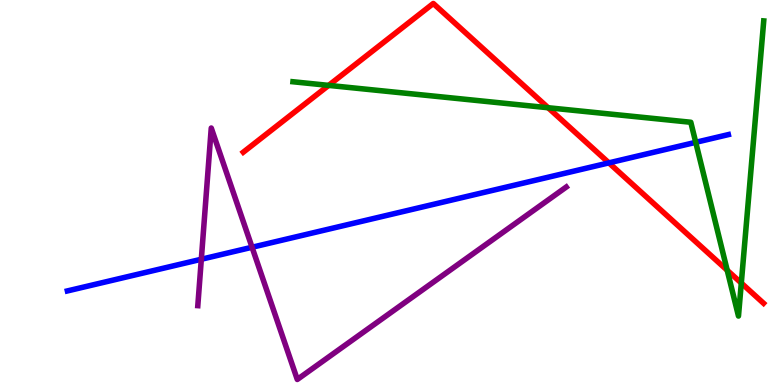[{'lines': ['blue', 'red'], 'intersections': [{'x': 7.86, 'y': 5.77}]}, {'lines': ['green', 'red'], 'intersections': [{'x': 4.24, 'y': 7.78}, {'x': 7.07, 'y': 7.2}, {'x': 9.38, 'y': 2.98}, {'x': 9.57, 'y': 2.65}]}, {'lines': ['purple', 'red'], 'intersections': []}, {'lines': ['blue', 'green'], 'intersections': [{'x': 8.98, 'y': 6.3}]}, {'lines': ['blue', 'purple'], 'intersections': [{'x': 2.6, 'y': 3.27}, {'x': 3.25, 'y': 3.58}]}, {'lines': ['green', 'purple'], 'intersections': []}]